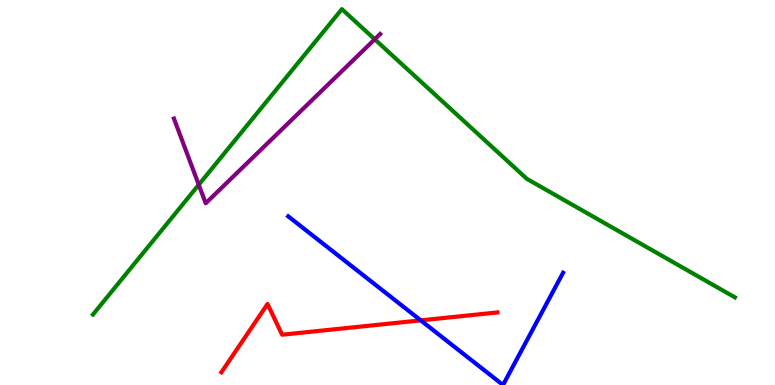[{'lines': ['blue', 'red'], 'intersections': [{'x': 5.43, 'y': 1.68}]}, {'lines': ['green', 'red'], 'intersections': []}, {'lines': ['purple', 'red'], 'intersections': []}, {'lines': ['blue', 'green'], 'intersections': []}, {'lines': ['blue', 'purple'], 'intersections': []}, {'lines': ['green', 'purple'], 'intersections': [{'x': 2.56, 'y': 5.2}, {'x': 4.84, 'y': 8.98}]}]